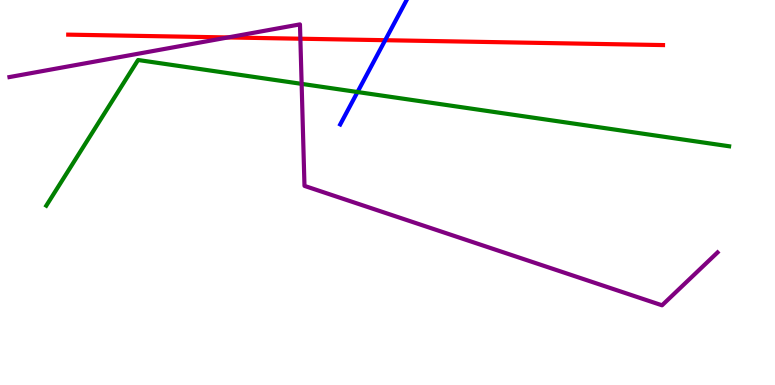[{'lines': ['blue', 'red'], 'intersections': [{'x': 4.97, 'y': 8.96}]}, {'lines': ['green', 'red'], 'intersections': []}, {'lines': ['purple', 'red'], 'intersections': [{'x': 2.94, 'y': 9.03}, {'x': 3.88, 'y': 8.99}]}, {'lines': ['blue', 'green'], 'intersections': [{'x': 4.61, 'y': 7.61}]}, {'lines': ['blue', 'purple'], 'intersections': []}, {'lines': ['green', 'purple'], 'intersections': [{'x': 3.89, 'y': 7.82}]}]